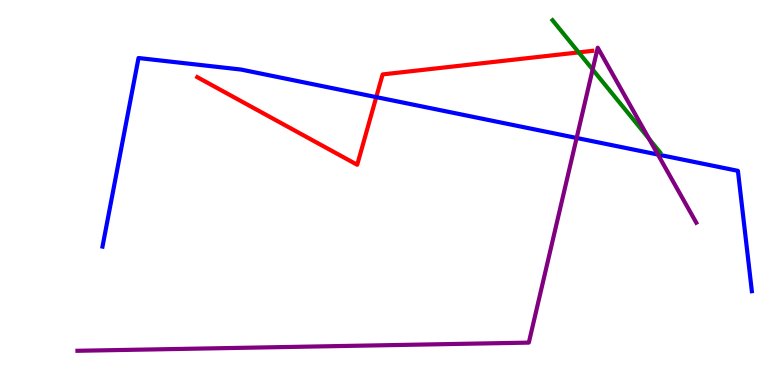[{'lines': ['blue', 'red'], 'intersections': [{'x': 4.85, 'y': 7.48}]}, {'lines': ['green', 'red'], 'intersections': [{'x': 7.47, 'y': 8.64}]}, {'lines': ['purple', 'red'], 'intersections': []}, {'lines': ['blue', 'green'], 'intersections': []}, {'lines': ['blue', 'purple'], 'intersections': [{'x': 7.44, 'y': 6.42}, {'x': 8.49, 'y': 5.99}]}, {'lines': ['green', 'purple'], 'intersections': [{'x': 7.65, 'y': 8.19}, {'x': 8.38, 'y': 6.39}]}]